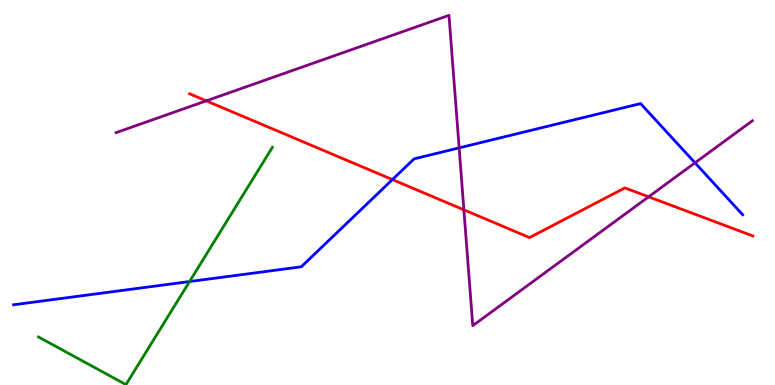[{'lines': ['blue', 'red'], 'intersections': [{'x': 5.06, 'y': 5.34}]}, {'lines': ['green', 'red'], 'intersections': []}, {'lines': ['purple', 'red'], 'intersections': [{'x': 2.66, 'y': 7.38}, {'x': 5.99, 'y': 4.55}, {'x': 8.37, 'y': 4.89}]}, {'lines': ['blue', 'green'], 'intersections': [{'x': 2.45, 'y': 2.69}]}, {'lines': ['blue', 'purple'], 'intersections': [{'x': 5.92, 'y': 6.16}, {'x': 8.97, 'y': 5.77}]}, {'lines': ['green', 'purple'], 'intersections': []}]